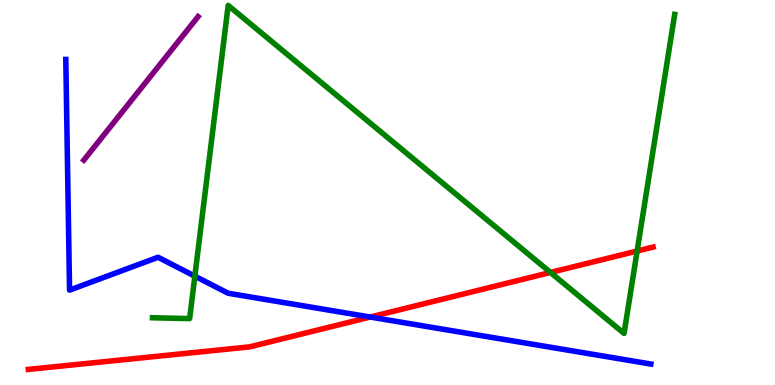[{'lines': ['blue', 'red'], 'intersections': [{'x': 4.78, 'y': 1.77}]}, {'lines': ['green', 'red'], 'intersections': [{'x': 7.1, 'y': 2.92}, {'x': 8.22, 'y': 3.48}]}, {'lines': ['purple', 'red'], 'intersections': []}, {'lines': ['blue', 'green'], 'intersections': [{'x': 2.51, 'y': 2.83}]}, {'lines': ['blue', 'purple'], 'intersections': []}, {'lines': ['green', 'purple'], 'intersections': []}]